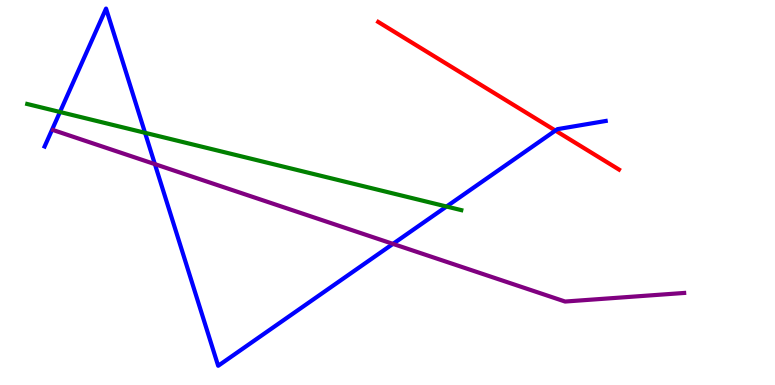[{'lines': ['blue', 'red'], 'intersections': [{'x': 7.17, 'y': 6.61}]}, {'lines': ['green', 'red'], 'intersections': []}, {'lines': ['purple', 'red'], 'intersections': []}, {'lines': ['blue', 'green'], 'intersections': [{'x': 0.774, 'y': 7.09}, {'x': 1.87, 'y': 6.55}, {'x': 5.76, 'y': 4.64}]}, {'lines': ['blue', 'purple'], 'intersections': [{'x': 2.0, 'y': 5.74}, {'x': 5.07, 'y': 3.67}]}, {'lines': ['green', 'purple'], 'intersections': []}]